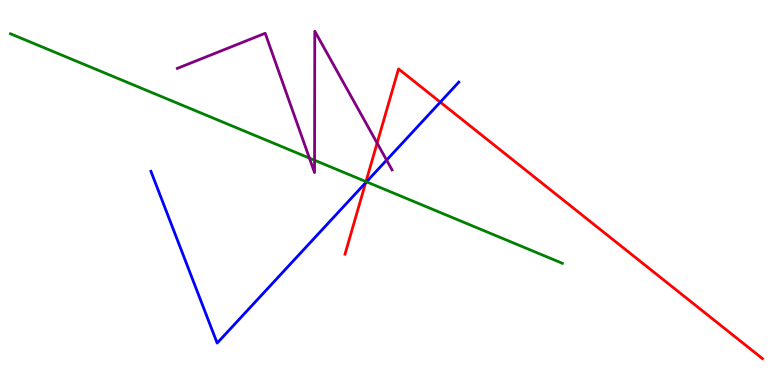[{'lines': ['blue', 'red'], 'intersections': [{'x': 4.72, 'y': 5.25}, {'x': 5.68, 'y': 7.35}]}, {'lines': ['green', 'red'], 'intersections': [{'x': 4.72, 'y': 5.28}]}, {'lines': ['purple', 'red'], 'intersections': [{'x': 4.87, 'y': 6.28}]}, {'lines': ['blue', 'green'], 'intersections': [{'x': 4.73, 'y': 5.28}]}, {'lines': ['blue', 'purple'], 'intersections': [{'x': 4.99, 'y': 5.84}]}, {'lines': ['green', 'purple'], 'intersections': [{'x': 3.99, 'y': 5.89}, {'x': 4.06, 'y': 5.84}]}]